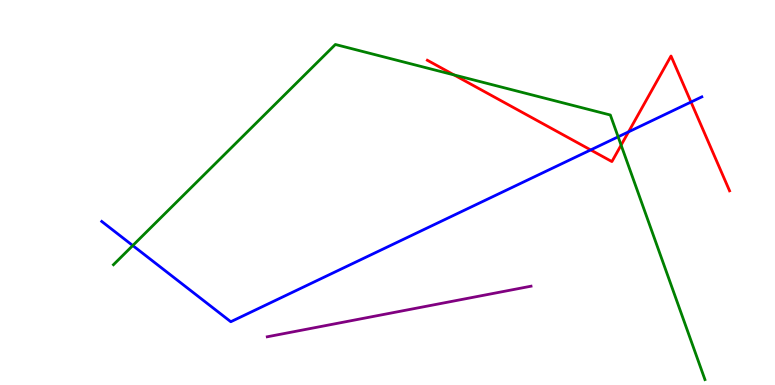[{'lines': ['blue', 'red'], 'intersections': [{'x': 7.62, 'y': 6.11}, {'x': 8.11, 'y': 6.58}, {'x': 8.92, 'y': 7.35}]}, {'lines': ['green', 'red'], 'intersections': [{'x': 5.86, 'y': 8.05}, {'x': 8.01, 'y': 6.23}]}, {'lines': ['purple', 'red'], 'intersections': []}, {'lines': ['blue', 'green'], 'intersections': [{'x': 1.71, 'y': 3.62}, {'x': 7.98, 'y': 6.45}]}, {'lines': ['blue', 'purple'], 'intersections': []}, {'lines': ['green', 'purple'], 'intersections': []}]